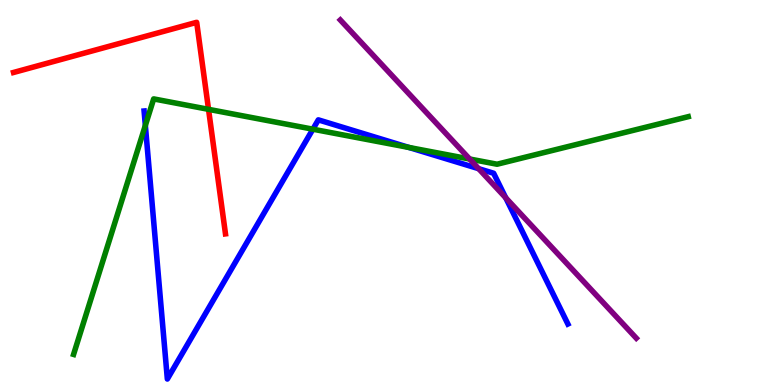[{'lines': ['blue', 'red'], 'intersections': []}, {'lines': ['green', 'red'], 'intersections': [{'x': 2.69, 'y': 7.16}]}, {'lines': ['purple', 'red'], 'intersections': []}, {'lines': ['blue', 'green'], 'intersections': [{'x': 1.88, 'y': 6.74}, {'x': 4.04, 'y': 6.64}, {'x': 5.28, 'y': 6.17}]}, {'lines': ['blue', 'purple'], 'intersections': [{'x': 6.18, 'y': 5.62}, {'x': 6.53, 'y': 4.86}]}, {'lines': ['green', 'purple'], 'intersections': [{'x': 6.06, 'y': 5.87}]}]